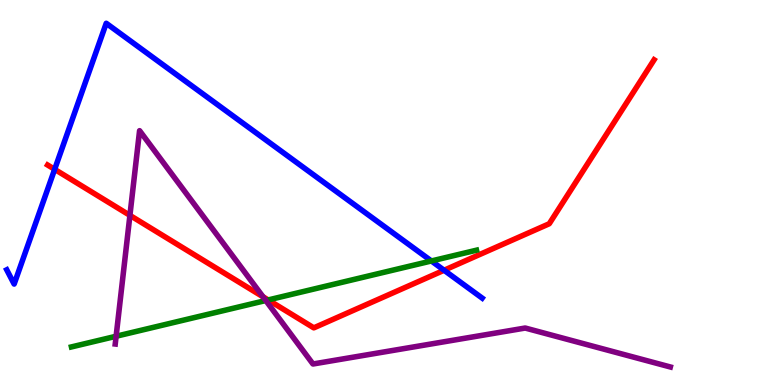[{'lines': ['blue', 'red'], 'intersections': [{'x': 0.705, 'y': 5.6}, {'x': 5.73, 'y': 2.98}]}, {'lines': ['green', 'red'], 'intersections': [{'x': 3.46, 'y': 2.21}]}, {'lines': ['purple', 'red'], 'intersections': [{'x': 1.68, 'y': 4.41}, {'x': 3.39, 'y': 2.29}]}, {'lines': ['blue', 'green'], 'intersections': [{'x': 5.57, 'y': 3.22}]}, {'lines': ['blue', 'purple'], 'intersections': []}, {'lines': ['green', 'purple'], 'intersections': [{'x': 1.5, 'y': 1.27}, {'x': 3.43, 'y': 2.19}]}]